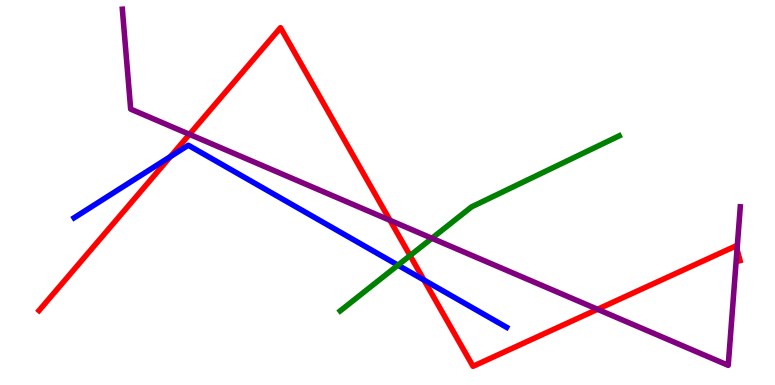[{'lines': ['blue', 'red'], 'intersections': [{'x': 2.2, 'y': 5.93}, {'x': 5.47, 'y': 2.73}]}, {'lines': ['green', 'red'], 'intersections': [{'x': 5.29, 'y': 3.36}]}, {'lines': ['purple', 'red'], 'intersections': [{'x': 2.44, 'y': 6.51}, {'x': 5.03, 'y': 4.28}, {'x': 7.71, 'y': 1.97}, {'x': 9.51, 'y': 3.52}]}, {'lines': ['blue', 'green'], 'intersections': [{'x': 5.13, 'y': 3.11}]}, {'lines': ['blue', 'purple'], 'intersections': []}, {'lines': ['green', 'purple'], 'intersections': [{'x': 5.57, 'y': 3.81}]}]